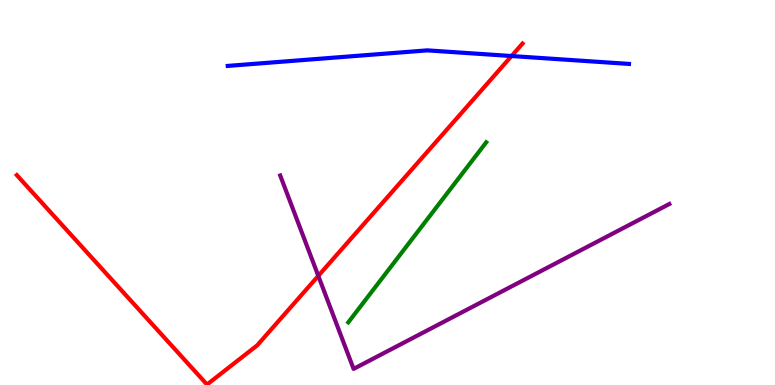[{'lines': ['blue', 'red'], 'intersections': [{'x': 6.6, 'y': 8.54}]}, {'lines': ['green', 'red'], 'intersections': []}, {'lines': ['purple', 'red'], 'intersections': [{'x': 4.11, 'y': 2.83}]}, {'lines': ['blue', 'green'], 'intersections': []}, {'lines': ['blue', 'purple'], 'intersections': []}, {'lines': ['green', 'purple'], 'intersections': []}]